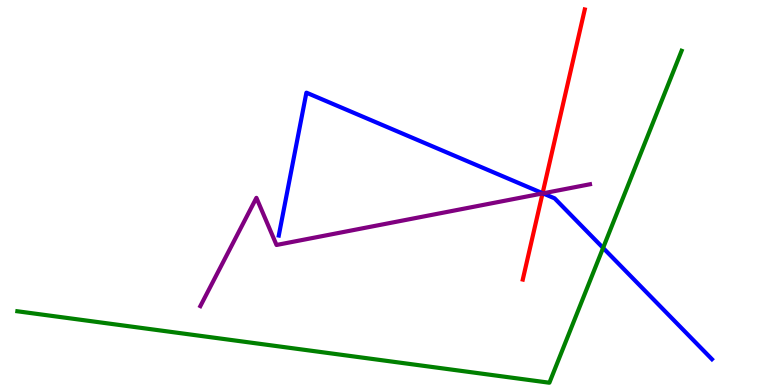[{'lines': ['blue', 'red'], 'intersections': [{'x': 7.0, 'y': 4.98}]}, {'lines': ['green', 'red'], 'intersections': []}, {'lines': ['purple', 'red'], 'intersections': [{'x': 7.0, 'y': 4.98}]}, {'lines': ['blue', 'green'], 'intersections': [{'x': 7.78, 'y': 3.56}]}, {'lines': ['blue', 'purple'], 'intersections': [{'x': 7.01, 'y': 4.98}]}, {'lines': ['green', 'purple'], 'intersections': []}]